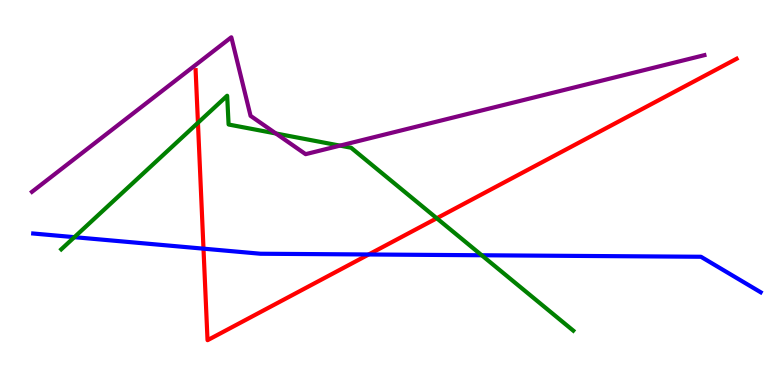[{'lines': ['blue', 'red'], 'intersections': [{'x': 2.63, 'y': 3.54}, {'x': 4.76, 'y': 3.39}]}, {'lines': ['green', 'red'], 'intersections': [{'x': 2.55, 'y': 6.81}, {'x': 5.64, 'y': 4.33}]}, {'lines': ['purple', 'red'], 'intersections': []}, {'lines': ['blue', 'green'], 'intersections': [{'x': 0.96, 'y': 3.84}, {'x': 6.22, 'y': 3.37}]}, {'lines': ['blue', 'purple'], 'intersections': []}, {'lines': ['green', 'purple'], 'intersections': [{'x': 3.56, 'y': 6.53}, {'x': 4.39, 'y': 6.22}]}]